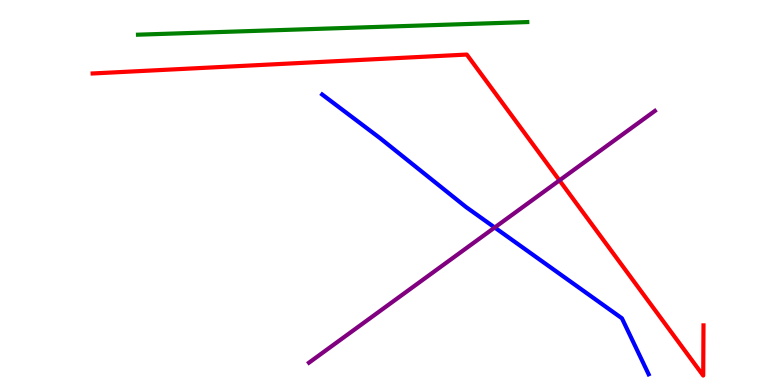[{'lines': ['blue', 'red'], 'intersections': []}, {'lines': ['green', 'red'], 'intersections': []}, {'lines': ['purple', 'red'], 'intersections': [{'x': 7.22, 'y': 5.31}]}, {'lines': ['blue', 'green'], 'intersections': []}, {'lines': ['blue', 'purple'], 'intersections': [{'x': 6.38, 'y': 4.09}]}, {'lines': ['green', 'purple'], 'intersections': []}]